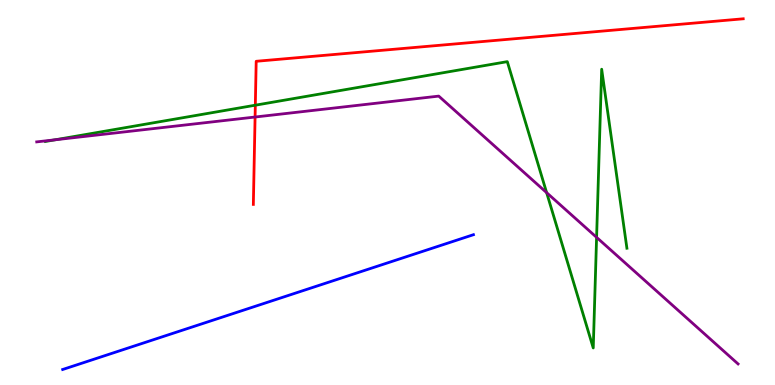[{'lines': ['blue', 'red'], 'intersections': []}, {'lines': ['green', 'red'], 'intersections': [{'x': 3.29, 'y': 7.27}]}, {'lines': ['purple', 'red'], 'intersections': [{'x': 3.29, 'y': 6.96}]}, {'lines': ['blue', 'green'], 'intersections': []}, {'lines': ['blue', 'purple'], 'intersections': []}, {'lines': ['green', 'purple'], 'intersections': [{'x': 0.712, 'y': 6.37}, {'x': 7.05, 'y': 5.0}, {'x': 7.7, 'y': 3.84}]}]